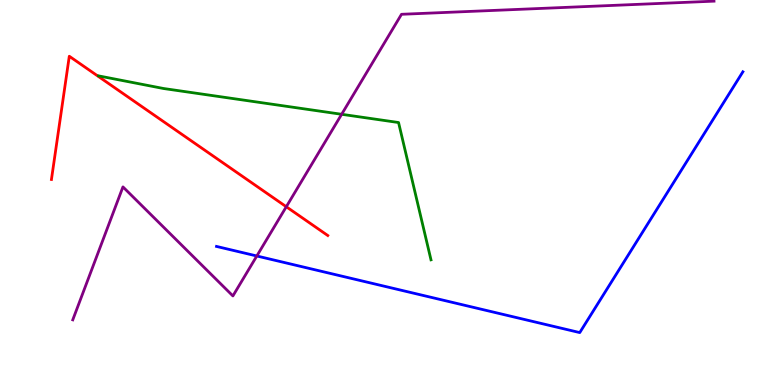[{'lines': ['blue', 'red'], 'intersections': []}, {'lines': ['green', 'red'], 'intersections': []}, {'lines': ['purple', 'red'], 'intersections': [{'x': 3.69, 'y': 4.63}]}, {'lines': ['blue', 'green'], 'intersections': []}, {'lines': ['blue', 'purple'], 'intersections': [{'x': 3.31, 'y': 3.35}]}, {'lines': ['green', 'purple'], 'intersections': [{'x': 4.41, 'y': 7.03}]}]